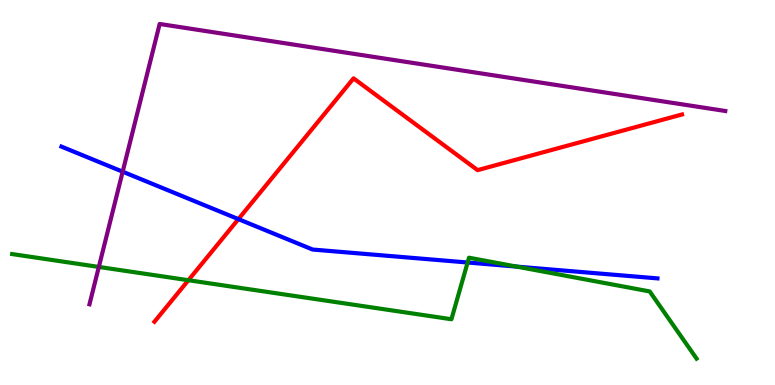[{'lines': ['blue', 'red'], 'intersections': [{'x': 3.08, 'y': 4.31}]}, {'lines': ['green', 'red'], 'intersections': [{'x': 2.43, 'y': 2.72}]}, {'lines': ['purple', 'red'], 'intersections': []}, {'lines': ['blue', 'green'], 'intersections': [{'x': 6.03, 'y': 3.18}, {'x': 6.67, 'y': 3.07}]}, {'lines': ['blue', 'purple'], 'intersections': [{'x': 1.58, 'y': 5.54}]}, {'lines': ['green', 'purple'], 'intersections': [{'x': 1.28, 'y': 3.07}]}]